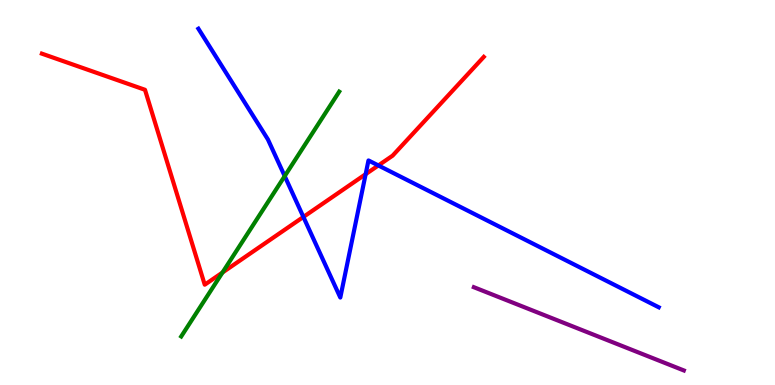[{'lines': ['blue', 'red'], 'intersections': [{'x': 3.91, 'y': 4.37}, {'x': 4.72, 'y': 5.48}, {'x': 4.88, 'y': 5.7}]}, {'lines': ['green', 'red'], 'intersections': [{'x': 2.87, 'y': 2.92}]}, {'lines': ['purple', 'red'], 'intersections': []}, {'lines': ['blue', 'green'], 'intersections': [{'x': 3.67, 'y': 5.43}]}, {'lines': ['blue', 'purple'], 'intersections': []}, {'lines': ['green', 'purple'], 'intersections': []}]